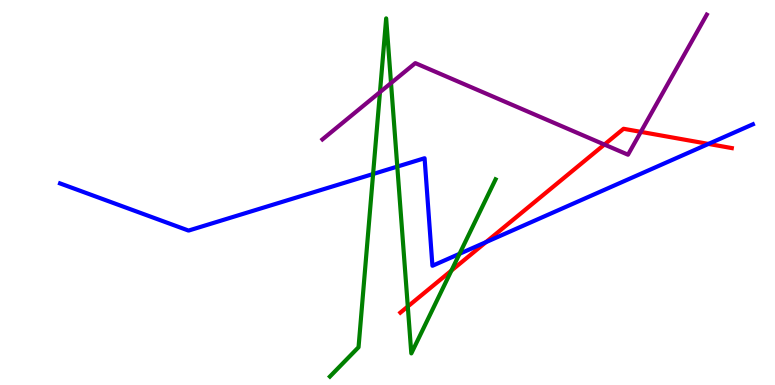[{'lines': ['blue', 'red'], 'intersections': [{'x': 6.27, 'y': 3.71}, {'x': 9.14, 'y': 6.26}]}, {'lines': ['green', 'red'], 'intersections': [{'x': 5.26, 'y': 2.04}, {'x': 5.82, 'y': 2.97}]}, {'lines': ['purple', 'red'], 'intersections': [{'x': 7.8, 'y': 6.25}, {'x': 8.27, 'y': 6.57}]}, {'lines': ['blue', 'green'], 'intersections': [{'x': 4.81, 'y': 5.48}, {'x': 5.13, 'y': 5.67}, {'x': 5.93, 'y': 3.41}]}, {'lines': ['blue', 'purple'], 'intersections': []}, {'lines': ['green', 'purple'], 'intersections': [{'x': 4.9, 'y': 7.61}, {'x': 5.05, 'y': 7.84}]}]